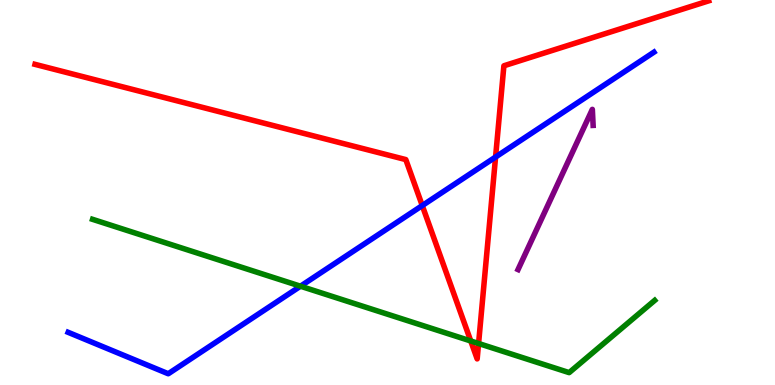[{'lines': ['blue', 'red'], 'intersections': [{'x': 5.45, 'y': 4.66}, {'x': 6.39, 'y': 5.92}]}, {'lines': ['green', 'red'], 'intersections': [{'x': 6.07, 'y': 1.14}, {'x': 6.18, 'y': 1.08}]}, {'lines': ['purple', 'red'], 'intersections': []}, {'lines': ['blue', 'green'], 'intersections': [{'x': 3.88, 'y': 2.57}]}, {'lines': ['blue', 'purple'], 'intersections': []}, {'lines': ['green', 'purple'], 'intersections': []}]